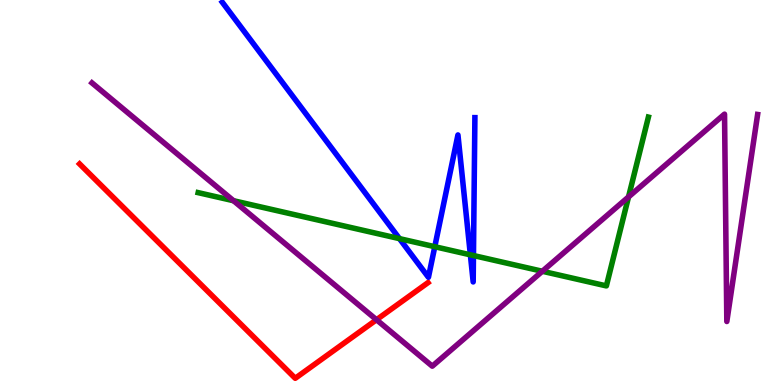[{'lines': ['blue', 'red'], 'intersections': []}, {'lines': ['green', 'red'], 'intersections': []}, {'lines': ['purple', 'red'], 'intersections': [{'x': 4.86, 'y': 1.69}]}, {'lines': ['blue', 'green'], 'intersections': [{'x': 5.15, 'y': 3.8}, {'x': 5.61, 'y': 3.59}, {'x': 6.07, 'y': 3.38}, {'x': 6.11, 'y': 3.36}]}, {'lines': ['blue', 'purple'], 'intersections': []}, {'lines': ['green', 'purple'], 'intersections': [{'x': 3.01, 'y': 4.79}, {'x': 7.0, 'y': 2.95}, {'x': 8.11, 'y': 4.89}]}]